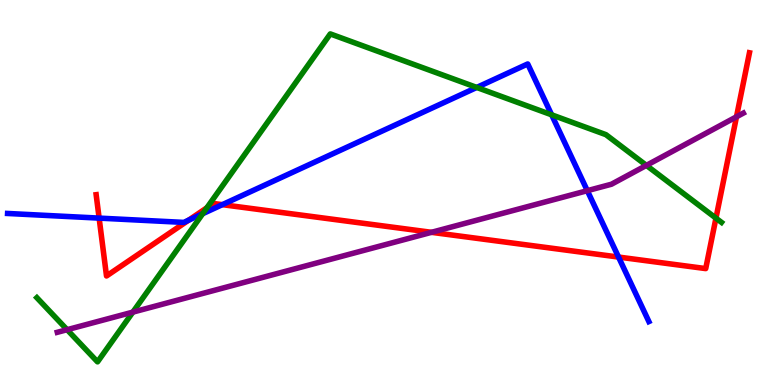[{'lines': ['blue', 'red'], 'intersections': [{'x': 1.28, 'y': 4.33}, {'x': 2.43, 'y': 4.28}, {'x': 2.87, 'y': 4.68}, {'x': 7.98, 'y': 3.32}]}, {'lines': ['green', 'red'], 'intersections': [{'x': 2.67, 'y': 4.6}, {'x': 9.24, 'y': 4.33}]}, {'lines': ['purple', 'red'], 'intersections': [{'x': 5.57, 'y': 3.97}, {'x': 9.5, 'y': 6.97}]}, {'lines': ['blue', 'green'], 'intersections': [{'x': 2.62, 'y': 4.45}, {'x': 6.15, 'y': 7.73}, {'x': 7.12, 'y': 7.02}]}, {'lines': ['blue', 'purple'], 'intersections': [{'x': 7.58, 'y': 5.05}]}, {'lines': ['green', 'purple'], 'intersections': [{'x': 0.866, 'y': 1.44}, {'x': 1.71, 'y': 1.89}, {'x': 8.34, 'y': 5.7}]}]